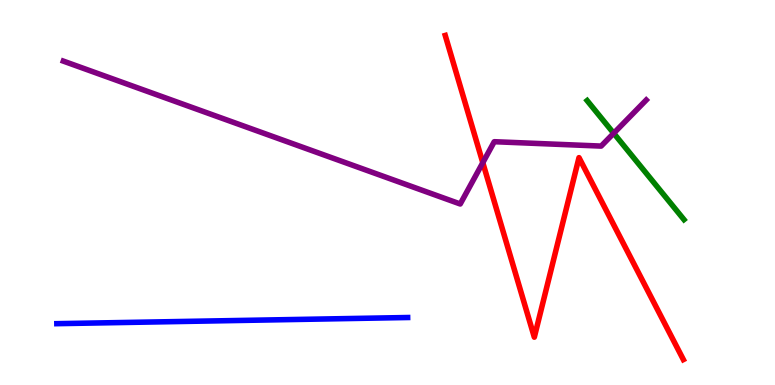[{'lines': ['blue', 'red'], 'intersections': []}, {'lines': ['green', 'red'], 'intersections': []}, {'lines': ['purple', 'red'], 'intersections': [{'x': 6.23, 'y': 5.77}]}, {'lines': ['blue', 'green'], 'intersections': []}, {'lines': ['blue', 'purple'], 'intersections': []}, {'lines': ['green', 'purple'], 'intersections': [{'x': 7.92, 'y': 6.54}]}]